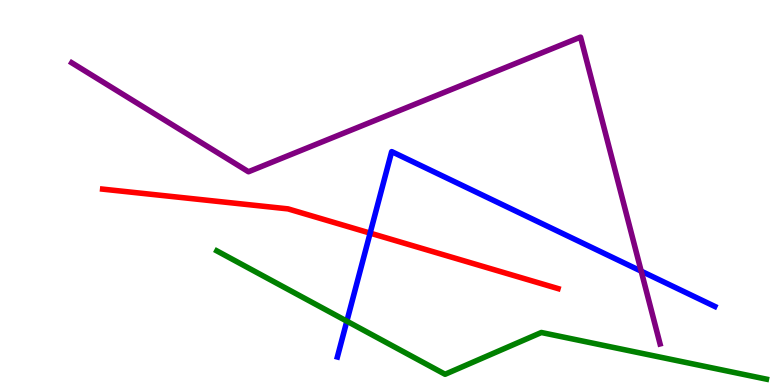[{'lines': ['blue', 'red'], 'intersections': [{'x': 4.78, 'y': 3.94}]}, {'lines': ['green', 'red'], 'intersections': []}, {'lines': ['purple', 'red'], 'intersections': []}, {'lines': ['blue', 'green'], 'intersections': [{'x': 4.48, 'y': 1.66}]}, {'lines': ['blue', 'purple'], 'intersections': [{'x': 8.27, 'y': 2.96}]}, {'lines': ['green', 'purple'], 'intersections': []}]